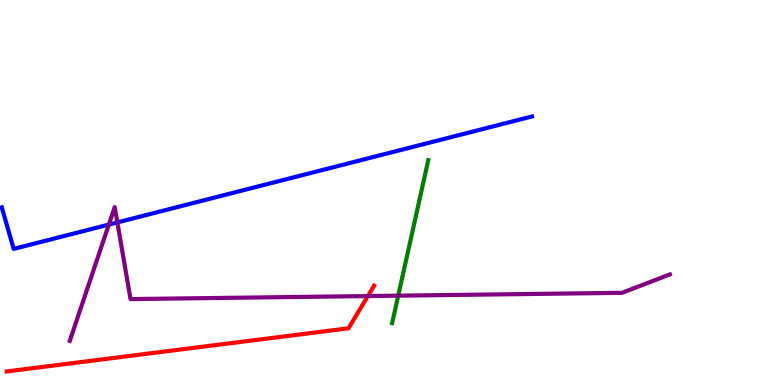[{'lines': ['blue', 'red'], 'intersections': []}, {'lines': ['green', 'red'], 'intersections': []}, {'lines': ['purple', 'red'], 'intersections': [{'x': 4.75, 'y': 2.31}]}, {'lines': ['blue', 'green'], 'intersections': []}, {'lines': ['blue', 'purple'], 'intersections': [{'x': 1.4, 'y': 4.17}, {'x': 1.51, 'y': 4.22}]}, {'lines': ['green', 'purple'], 'intersections': [{'x': 5.14, 'y': 2.32}]}]